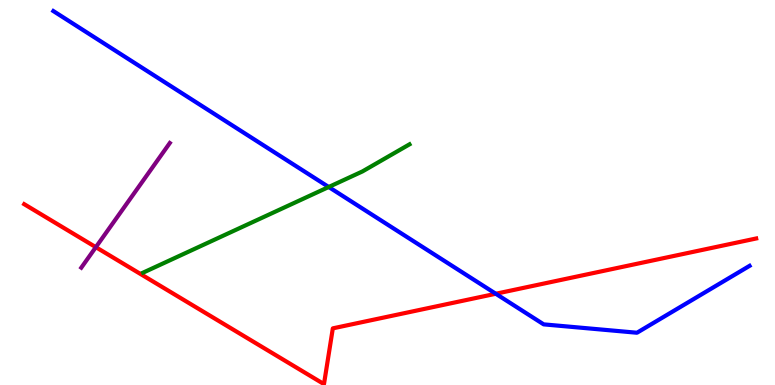[{'lines': ['blue', 'red'], 'intersections': [{'x': 6.4, 'y': 2.37}]}, {'lines': ['green', 'red'], 'intersections': []}, {'lines': ['purple', 'red'], 'intersections': [{'x': 1.24, 'y': 3.58}]}, {'lines': ['blue', 'green'], 'intersections': [{'x': 4.24, 'y': 5.14}]}, {'lines': ['blue', 'purple'], 'intersections': []}, {'lines': ['green', 'purple'], 'intersections': []}]